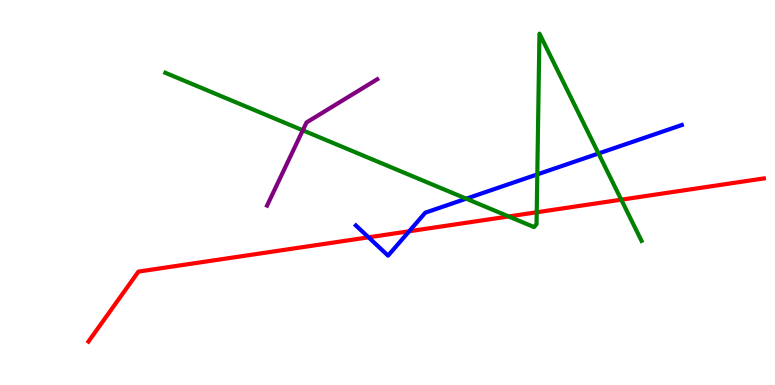[{'lines': ['blue', 'red'], 'intersections': [{'x': 4.76, 'y': 3.84}, {'x': 5.28, 'y': 3.99}]}, {'lines': ['green', 'red'], 'intersections': [{'x': 6.56, 'y': 4.38}, {'x': 6.93, 'y': 4.49}, {'x': 8.02, 'y': 4.81}]}, {'lines': ['purple', 'red'], 'intersections': []}, {'lines': ['blue', 'green'], 'intersections': [{'x': 6.02, 'y': 4.84}, {'x': 6.93, 'y': 5.47}, {'x': 7.72, 'y': 6.01}]}, {'lines': ['blue', 'purple'], 'intersections': []}, {'lines': ['green', 'purple'], 'intersections': [{'x': 3.91, 'y': 6.62}]}]